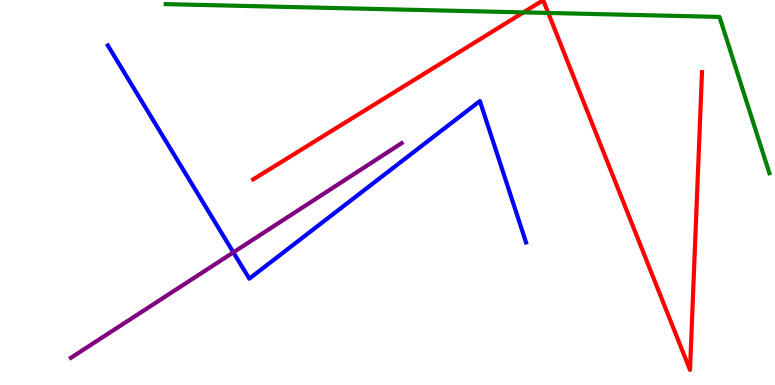[{'lines': ['blue', 'red'], 'intersections': []}, {'lines': ['green', 'red'], 'intersections': [{'x': 6.75, 'y': 9.68}, {'x': 7.07, 'y': 9.66}]}, {'lines': ['purple', 'red'], 'intersections': []}, {'lines': ['blue', 'green'], 'intersections': []}, {'lines': ['blue', 'purple'], 'intersections': [{'x': 3.01, 'y': 3.44}]}, {'lines': ['green', 'purple'], 'intersections': []}]